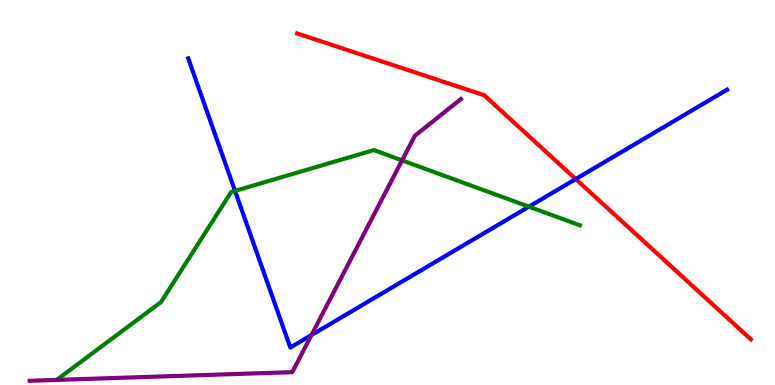[{'lines': ['blue', 'red'], 'intersections': [{'x': 7.43, 'y': 5.35}]}, {'lines': ['green', 'red'], 'intersections': []}, {'lines': ['purple', 'red'], 'intersections': []}, {'lines': ['blue', 'green'], 'intersections': [{'x': 3.03, 'y': 5.04}, {'x': 6.82, 'y': 4.63}]}, {'lines': ['blue', 'purple'], 'intersections': [{'x': 4.02, 'y': 1.3}]}, {'lines': ['green', 'purple'], 'intersections': [{'x': 5.19, 'y': 5.83}]}]